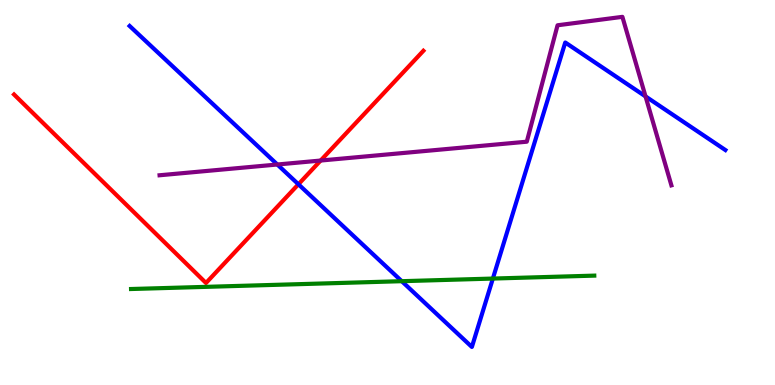[{'lines': ['blue', 'red'], 'intersections': [{'x': 3.85, 'y': 5.21}]}, {'lines': ['green', 'red'], 'intersections': []}, {'lines': ['purple', 'red'], 'intersections': [{'x': 4.14, 'y': 5.83}]}, {'lines': ['blue', 'green'], 'intersections': [{'x': 5.18, 'y': 2.7}, {'x': 6.36, 'y': 2.76}]}, {'lines': ['blue', 'purple'], 'intersections': [{'x': 3.58, 'y': 5.73}, {'x': 8.33, 'y': 7.5}]}, {'lines': ['green', 'purple'], 'intersections': []}]